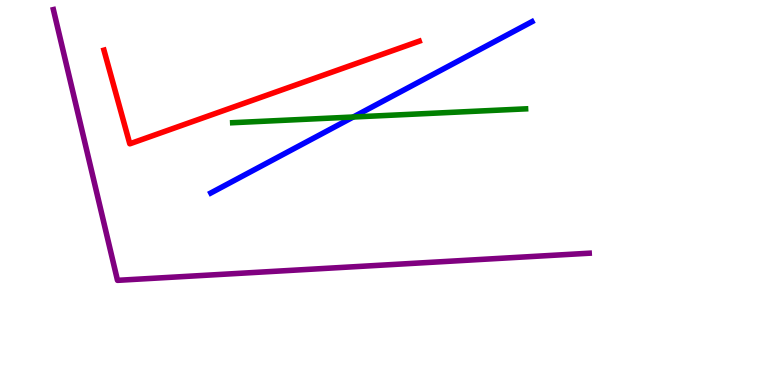[{'lines': ['blue', 'red'], 'intersections': []}, {'lines': ['green', 'red'], 'intersections': []}, {'lines': ['purple', 'red'], 'intersections': []}, {'lines': ['blue', 'green'], 'intersections': [{'x': 4.56, 'y': 6.96}]}, {'lines': ['blue', 'purple'], 'intersections': []}, {'lines': ['green', 'purple'], 'intersections': []}]